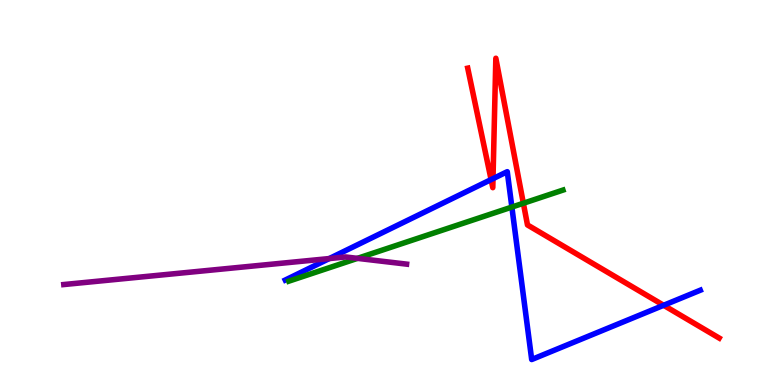[{'lines': ['blue', 'red'], 'intersections': [{'x': 6.34, 'y': 5.34}, {'x': 6.36, 'y': 5.36}, {'x': 8.56, 'y': 2.07}]}, {'lines': ['green', 'red'], 'intersections': [{'x': 6.75, 'y': 4.72}]}, {'lines': ['purple', 'red'], 'intersections': []}, {'lines': ['blue', 'green'], 'intersections': [{'x': 6.6, 'y': 4.62}]}, {'lines': ['blue', 'purple'], 'intersections': [{'x': 4.25, 'y': 3.28}]}, {'lines': ['green', 'purple'], 'intersections': [{'x': 4.61, 'y': 3.29}]}]